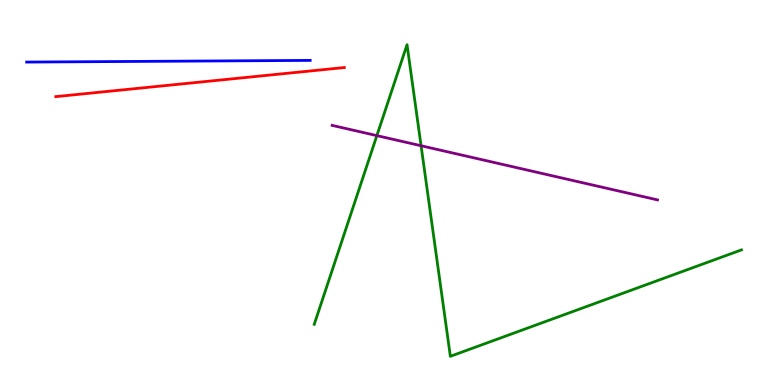[{'lines': ['blue', 'red'], 'intersections': []}, {'lines': ['green', 'red'], 'intersections': []}, {'lines': ['purple', 'red'], 'intersections': []}, {'lines': ['blue', 'green'], 'intersections': []}, {'lines': ['blue', 'purple'], 'intersections': []}, {'lines': ['green', 'purple'], 'intersections': [{'x': 4.86, 'y': 6.48}, {'x': 5.43, 'y': 6.21}]}]